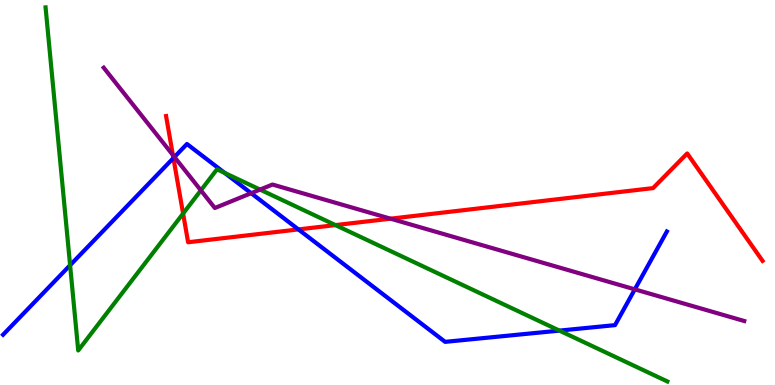[{'lines': ['blue', 'red'], 'intersections': [{'x': 2.24, 'y': 5.89}, {'x': 3.85, 'y': 4.04}]}, {'lines': ['green', 'red'], 'intersections': [{'x': 2.36, 'y': 4.45}, {'x': 4.33, 'y': 4.15}]}, {'lines': ['purple', 'red'], 'intersections': [{'x': 2.23, 'y': 5.97}, {'x': 5.04, 'y': 4.32}]}, {'lines': ['blue', 'green'], 'intersections': [{'x': 0.905, 'y': 3.11}, {'x': 2.9, 'y': 5.51}, {'x': 7.22, 'y': 1.41}]}, {'lines': ['blue', 'purple'], 'intersections': [{'x': 2.25, 'y': 5.92}, {'x': 3.24, 'y': 4.98}, {'x': 8.19, 'y': 2.48}]}, {'lines': ['green', 'purple'], 'intersections': [{'x': 2.59, 'y': 5.06}, {'x': 3.36, 'y': 5.08}]}]